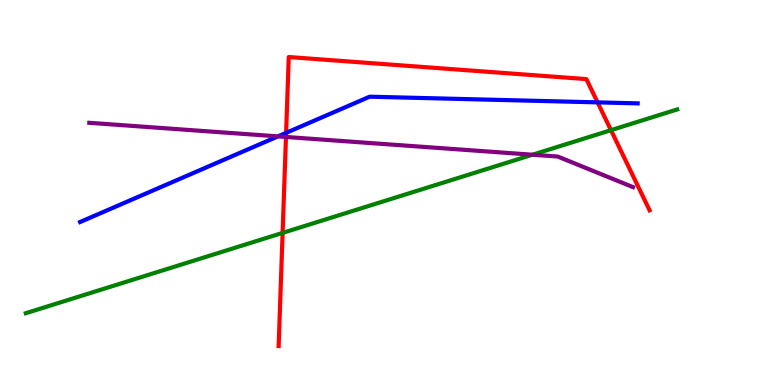[{'lines': ['blue', 'red'], 'intersections': [{'x': 3.69, 'y': 6.55}, {'x': 7.71, 'y': 7.34}]}, {'lines': ['green', 'red'], 'intersections': [{'x': 3.65, 'y': 3.95}, {'x': 7.88, 'y': 6.62}]}, {'lines': ['purple', 'red'], 'intersections': [{'x': 3.69, 'y': 6.44}]}, {'lines': ['blue', 'green'], 'intersections': []}, {'lines': ['blue', 'purple'], 'intersections': [{'x': 3.59, 'y': 6.46}]}, {'lines': ['green', 'purple'], 'intersections': [{'x': 6.87, 'y': 5.98}]}]